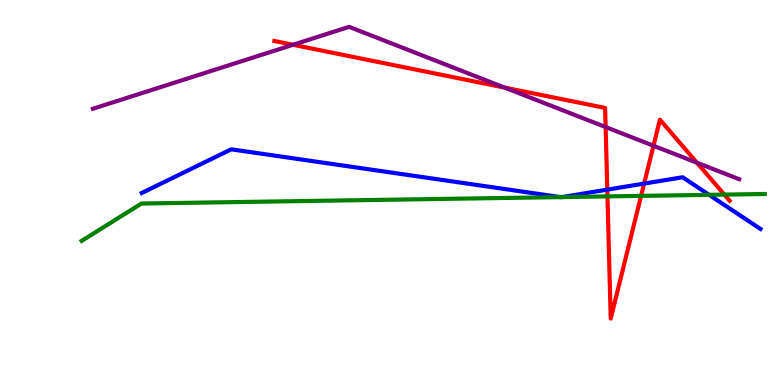[{'lines': ['blue', 'red'], 'intersections': [{'x': 7.84, 'y': 5.07}, {'x': 8.31, 'y': 5.23}]}, {'lines': ['green', 'red'], 'intersections': [{'x': 7.84, 'y': 4.9}, {'x': 8.27, 'y': 4.91}, {'x': 9.35, 'y': 4.95}]}, {'lines': ['purple', 'red'], 'intersections': [{'x': 3.78, 'y': 8.84}, {'x': 6.51, 'y': 7.73}, {'x': 7.81, 'y': 6.7}, {'x': 8.43, 'y': 6.21}, {'x': 8.99, 'y': 5.77}]}, {'lines': ['blue', 'green'], 'intersections': [{'x': 7.23, 'y': 4.88}, {'x': 7.25, 'y': 4.88}, {'x': 9.15, 'y': 4.94}]}, {'lines': ['blue', 'purple'], 'intersections': []}, {'lines': ['green', 'purple'], 'intersections': []}]